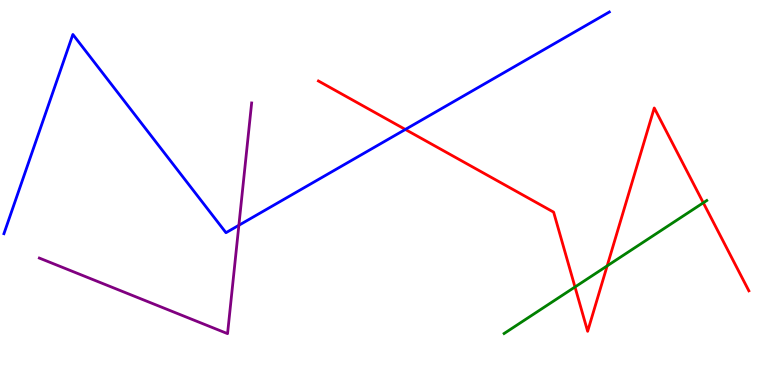[{'lines': ['blue', 'red'], 'intersections': [{'x': 5.23, 'y': 6.64}]}, {'lines': ['green', 'red'], 'intersections': [{'x': 7.42, 'y': 2.55}, {'x': 7.83, 'y': 3.09}, {'x': 9.07, 'y': 4.73}]}, {'lines': ['purple', 'red'], 'intersections': []}, {'lines': ['blue', 'green'], 'intersections': []}, {'lines': ['blue', 'purple'], 'intersections': [{'x': 3.08, 'y': 4.15}]}, {'lines': ['green', 'purple'], 'intersections': []}]